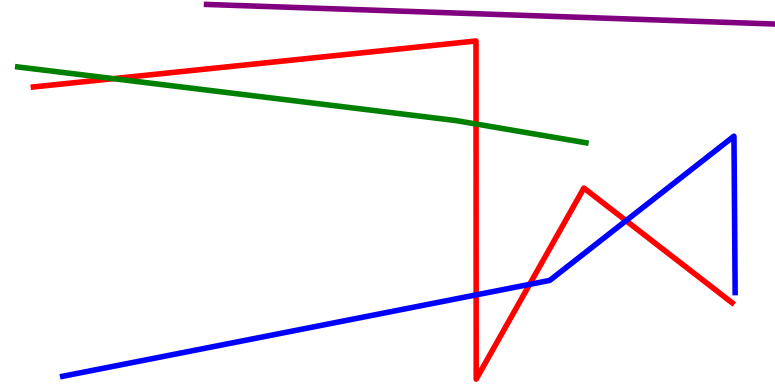[{'lines': ['blue', 'red'], 'intersections': [{'x': 6.14, 'y': 2.34}, {'x': 6.83, 'y': 2.61}, {'x': 8.08, 'y': 4.27}]}, {'lines': ['green', 'red'], 'intersections': [{'x': 1.46, 'y': 7.96}, {'x': 6.14, 'y': 6.78}]}, {'lines': ['purple', 'red'], 'intersections': []}, {'lines': ['blue', 'green'], 'intersections': []}, {'lines': ['blue', 'purple'], 'intersections': []}, {'lines': ['green', 'purple'], 'intersections': []}]